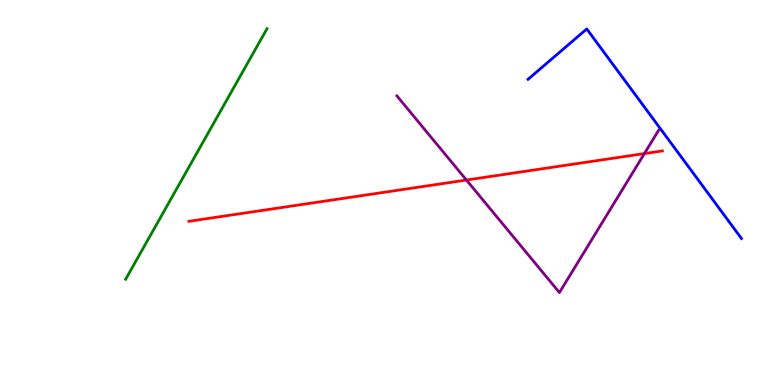[{'lines': ['blue', 'red'], 'intersections': []}, {'lines': ['green', 'red'], 'intersections': []}, {'lines': ['purple', 'red'], 'intersections': [{'x': 6.02, 'y': 5.32}, {'x': 8.31, 'y': 6.01}]}, {'lines': ['blue', 'green'], 'intersections': []}, {'lines': ['blue', 'purple'], 'intersections': []}, {'lines': ['green', 'purple'], 'intersections': []}]